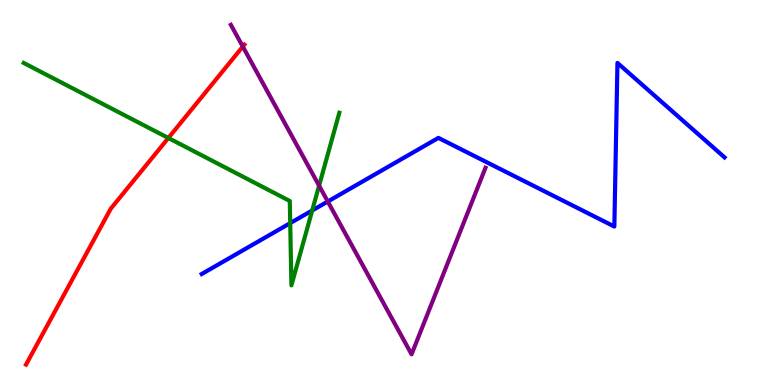[{'lines': ['blue', 'red'], 'intersections': []}, {'lines': ['green', 'red'], 'intersections': [{'x': 2.17, 'y': 6.42}]}, {'lines': ['purple', 'red'], 'intersections': [{'x': 3.13, 'y': 8.79}]}, {'lines': ['blue', 'green'], 'intersections': [{'x': 3.74, 'y': 4.2}, {'x': 4.03, 'y': 4.53}]}, {'lines': ['blue', 'purple'], 'intersections': [{'x': 4.23, 'y': 4.77}]}, {'lines': ['green', 'purple'], 'intersections': [{'x': 4.12, 'y': 5.18}]}]